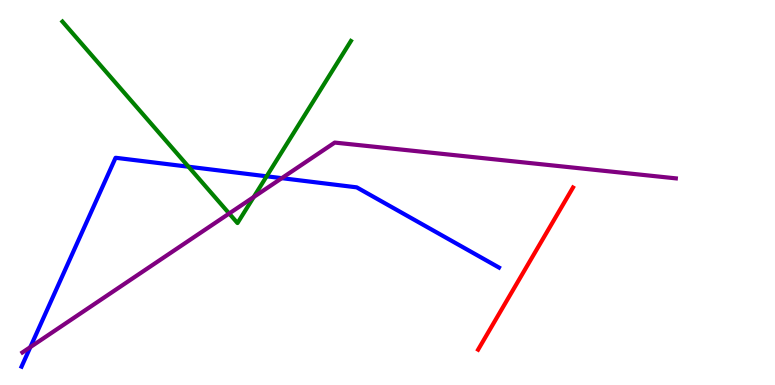[{'lines': ['blue', 'red'], 'intersections': []}, {'lines': ['green', 'red'], 'intersections': []}, {'lines': ['purple', 'red'], 'intersections': []}, {'lines': ['blue', 'green'], 'intersections': [{'x': 2.43, 'y': 5.67}, {'x': 3.44, 'y': 5.42}]}, {'lines': ['blue', 'purple'], 'intersections': [{'x': 0.391, 'y': 0.984}, {'x': 3.64, 'y': 5.37}]}, {'lines': ['green', 'purple'], 'intersections': [{'x': 2.96, 'y': 4.45}, {'x': 3.27, 'y': 4.88}]}]